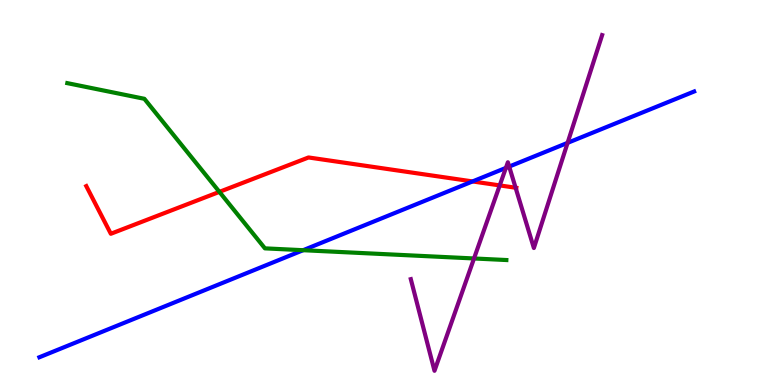[{'lines': ['blue', 'red'], 'intersections': [{'x': 6.1, 'y': 5.29}]}, {'lines': ['green', 'red'], 'intersections': [{'x': 2.83, 'y': 5.02}]}, {'lines': ['purple', 'red'], 'intersections': [{'x': 6.45, 'y': 5.18}, {'x': 6.65, 'y': 5.12}]}, {'lines': ['blue', 'green'], 'intersections': [{'x': 3.91, 'y': 3.5}]}, {'lines': ['blue', 'purple'], 'intersections': [{'x': 6.53, 'y': 5.64}, {'x': 6.57, 'y': 5.67}, {'x': 7.32, 'y': 6.29}]}, {'lines': ['green', 'purple'], 'intersections': [{'x': 6.12, 'y': 3.29}]}]